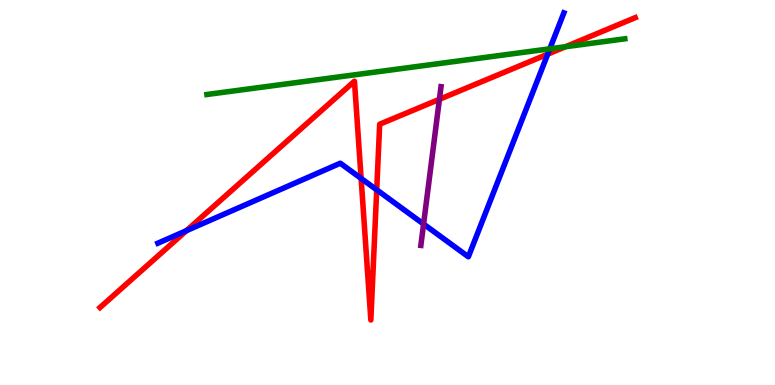[{'lines': ['blue', 'red'], 'intersections': [{'x': 2.41, 'y': 4.01}, {'x': 4.66, 'y': 5.37}, {'x': 4.86, 'y': 5.07}, {'x': 7.07, 'y': 8.59}]}, {'lines': ['green', 'red'], 'intersections': [{'x': 7.3, 'y': 8.79}]}, {'lines': ['purple', 'red'], 'intersections': [{'x': 5.67, 'y': 7.42}]}, {'lines': ['blue', 'green'], 'intersections': [{'x': 7.09, 'y': 8.73}]}, {'lines': ['blue', 'purple'], 'intersections': [{'x': 5.47, 'y': 4.18}]}, {'lines': ['green', 'purple'], 'intersections': []}]